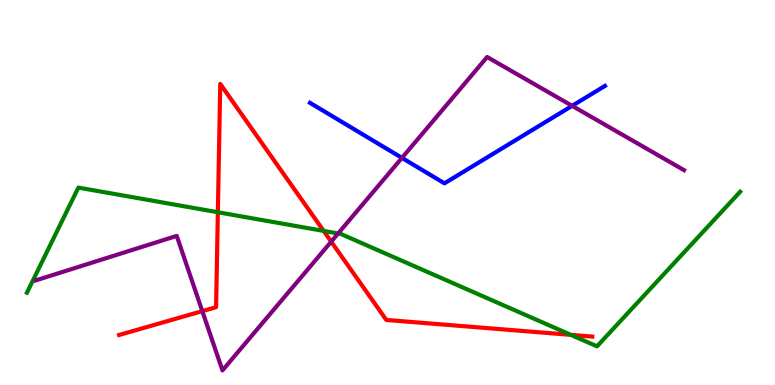[{'lines': ['blue', 'red'], 'intersections': []}, {'lines': ['green', 'red'], 'intersections': [{'x': 2.81, 'y': 4.49}, {'x': 4.18, 'y': 4.0}, {'x': 7.37, 'y': 1.3}]}, {'lines': ['purple', 'red'], 'intersections': [{'x': 2.61, 'y': 1.92}, {'x': 4.27, 'y': 3.72}]}, {'lines': ['blue', 'green'], 'intersections': []}, {'lines': ['blue', 'purple'], 'intersections': [{'x': 5.19, 'y': 5.9}, {'x': 7.38, 'y': 7.25}]}, {'lines': ['green', 'purple'], 'intersections': [{'x': 4.36, 'y': 3.94}]}]